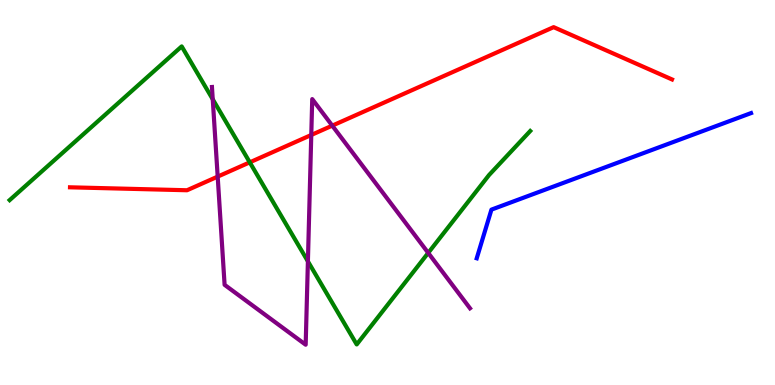[{'lines': ['blue', 'red'], 'intersections': []}, {'lines': ['green', 'red'], 'intersections': [{'x': 3.22, 'y': 5.78}]}, {'lines': ['purple', 'red'], 'intersections': [{'x': 2.81, 'y': 5.41}, {'x': 4.02, 'y': 6.49}, {'x': 4.29, 'y': 6.74}]}, {'lines': ['blue', 'green'], 'intersections': []}, {'lines': ['blue', 'purple'], 'intersections': []}, {'lines': ['green', 'purple'], 'intersections': [{'x': 2.75, 'y': 7.42}, {'x': 3.97, 'y': 3.21}, {'x': 5.53, 'y': 3.43}]}]